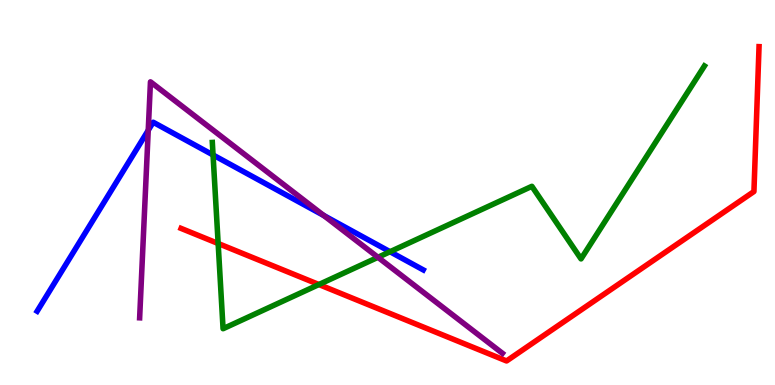[{'lines': ['blue', 'red'], 'intersections': []}, {'lines': ['green', 'red'], 'intersections': [{'x': 2.81, 'y': 3.68}, {'x': 4.11, 'y': 2.61}]}, {'lines': ['purple', 'red'], 'intersections': []}, {'lines': ['blue', 'green'], 'intersections': [{'x': 2.75, 'y': 5.97}, {'x': 5.03, 'y': 3.46}]}, {'lines': ['blue', 'purple'], 'intersections': [{'x': 1.91, 'y': 6.62}, {'x': 4.18, 'y': 4.4}]}, {'lines': ['green', 'purple'], 'intersections': [{'x': 4.88, 'y': 3.32}]}]